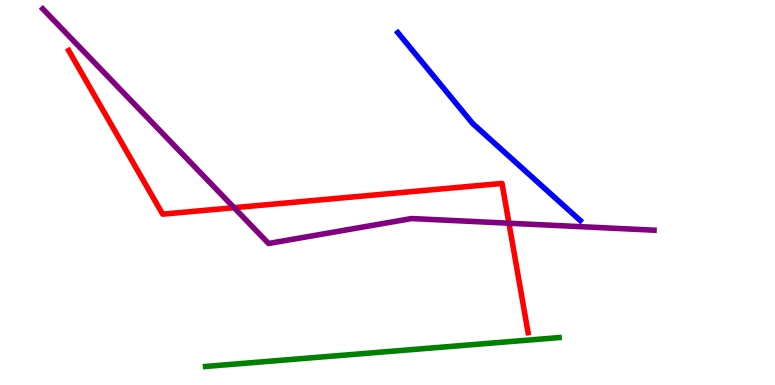[{'lines': ['blue', 'red'], 'intersections': []}, {'lines': ['green', 'red'], 'intersections': []}, {'lines': ['purple', 'red'], 'intersections': [{'x': 3.02, 'y': 4.61}, {'x': 6.57, 'y': 4.2}]}, {'lines': ['blue', 'green'], 'intersections': []}, {'lines': ['blue', 'purple'], 'intersections': []}, {'lines': ['green', 'purple'], 'intersections': []}]